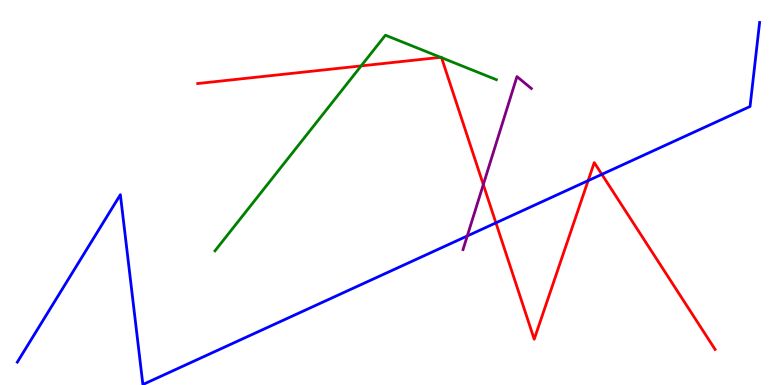[{'lines': ['blue', 'red'], 'intersections': [{'x': 6.4, 'y': 4.21}, {'x': 7.59, 'y': 5.31}, {'x': 7.77, 'y': 5.47}]}, {'lines': ['green', 'red'], 'intersections': [{'x': 4.66, 'y': 8.29}, {'x': 5.69, 'y': 8.51}, {'x': 5.7, 'y': 8.5}]}, {'lines': ['purple', 'red'], 'intersections': [{'x': 6.24, 'y': 5.21}]}, {'lines': ['blue', 'green'], 'intersections': []}, {'lines': ['blue', 'purple'], 'intersections': [{'x': 6.03, 'y': 3.87}]}, {'lines': ['green', 'purple'], 'intersections': []}]